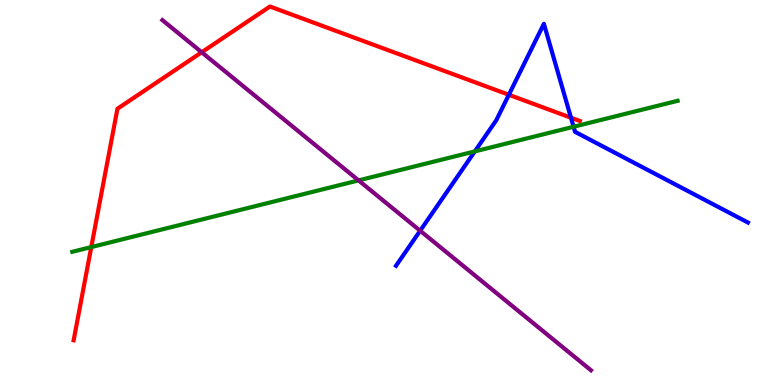[{'lines': ['blue', 'red'], 'intersections': [{'x': 6.57, 'y': 7.54}, {'x': 7.37, 'y': 6.94}]}, {'lines': ['green', 'red'], 'intersections': [{'x': 1.18, 'y': 3.58}]}, {'lines': ['purple', 'red'], 'intersections': [{'x': 2.6, 'y': 8.64}]}, {'lines': ['blue', 'green'], 'intersections': [{'x': 6.13, 'y': 6.07}, {'x': 7.4, 'y': 6.71}]}, {'lines': ['blue', 'purple'], 'intersections': [{'x': 5.42, 'y': 4.01}]}, {'lines': ['green', 'purple'], 'intersections': [{'x': 4.63, 'y': 5.31}]}]